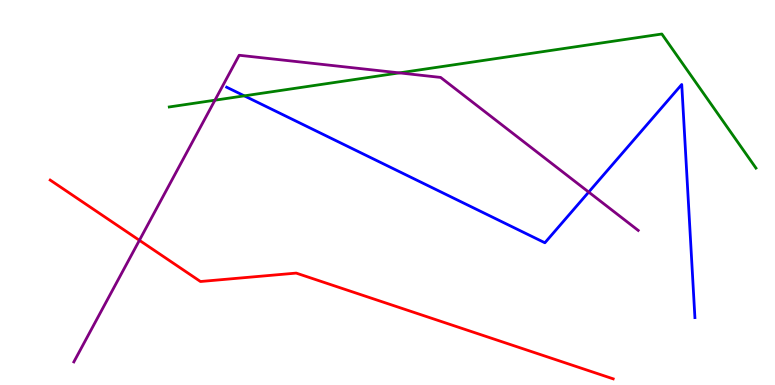[{'lines': ['blue', 'red'], 'intersections': []}, {'lines': ['green', 'red'], 'intersections': []}, {'lines': ['purple', 'red'], 'intersections': [{'x': 1.8, 'y': 3.76}]}, {'lines': ['blue', 'green'], 'intersections': [{'x': 3.15, 'y': 7.51}]}, {'lines': ['blue', 'purple'], 'intersections': [{'x': 7.6, 'y': 5.01}]}, {'lines': ['green', 'purple'], 'intersections': [{'x': 2.77, 'y': 7.4}, {'x': 5.15, 'y': 8.11}]}]